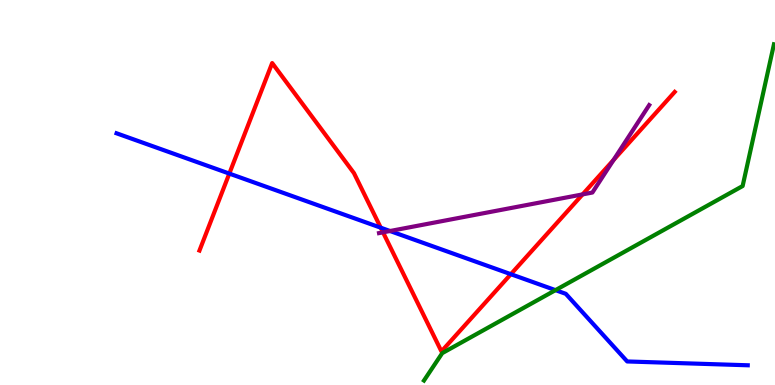[{'lines': ['blue', 'red'], 'intersections': [{'x': 2.96, 'y': 5.49}, {'x': 4.91, 'y': 4.09}, {'x': 6.59, 'y': 2.88}]}, {'lines': ['green', 'red'], 'intersections': []}, {'lines': ['purple', 'red'], 'intersections': [{'x': 4.94, 'y': 3.97}, {'x': 7.52, 'y': 4.95}, {'x': 7.92, 'y': 5.84}]}, {'lines': ['blue', 'green'], 'intersections': [{'x': 7.17, 'y': 2.46}]}, {'lines': ['blue', 'purple'], 'intersections': [{'x': 5.03, 'y': 4.0}]}, {'lines': ['green', 'purple'], 'intersections': []}]